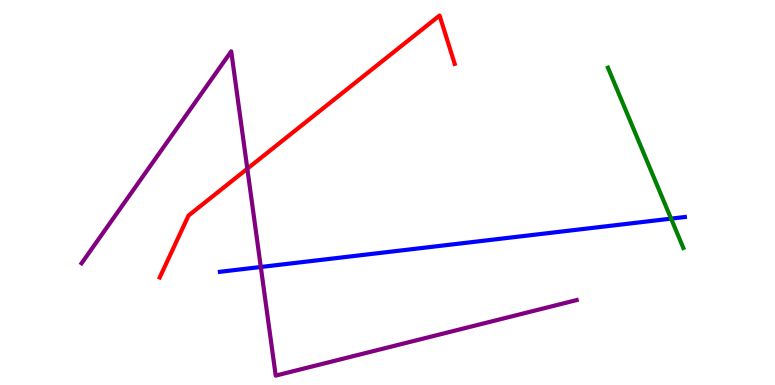[{'lines': ['blue', 'red'], 'intersections': []}, {'lines': ['green', 'red'], 'intersections': []}, {'lines': ['purple', 'red'], 'intersections': [{'x': 3.19, 'y': 5.62}]}, {'lines': ['blue', 'green'], 'intersections': [{'x': 8.66, 'y': 4.32}]}, {'lines': ['blue', 'purple'], 'intersections': [{'x': 3.37, 'y': 3.07}]}, {'lines': ['green', 'purple'], 'intersections': []}]